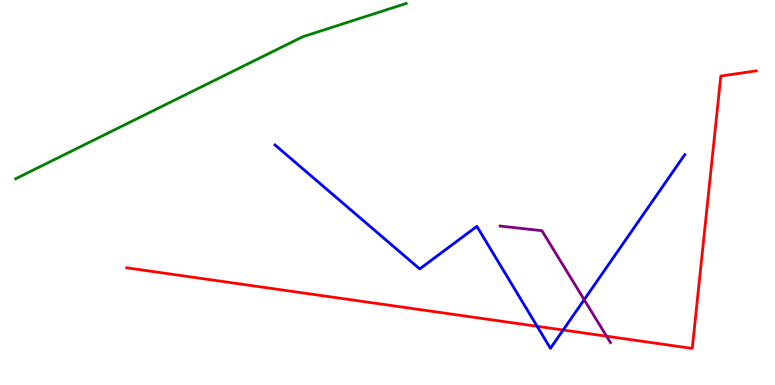[{'lines': ['blue', 'red'], 'intersections': [{'x': 6.93, 'y': 1.52}, {'x': 7.27, 'y': 1.43}]}, {'lines': ['green', 'red'], 'intersections': []}, {'lines': ['purple', 'red'], 'intersections': [{'x': 7.83, 'y': 1.27}]}, {'lines': ['blue', 'green'], 'intersections': []}, {'lines': ['blue', 'purple'], 'intersections': [{'x': 7.54, 'y': 2.22}]}, {'lines': ['green', 'purple'], 'intersections': []}]